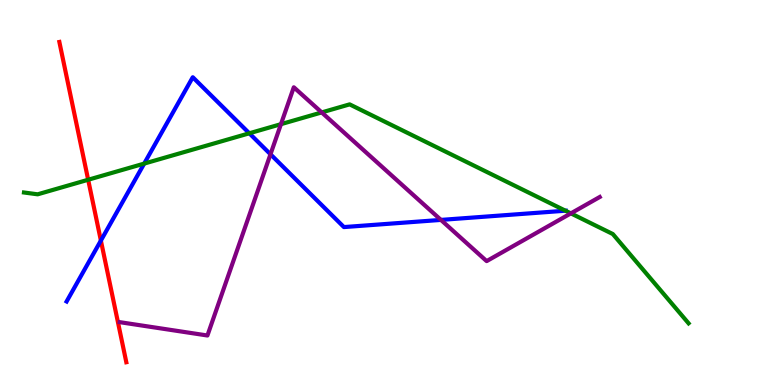[{'lines': ['blue', 'red'], 'intersections': [{'x': 1.3, 'y': 3.75}]}, {'lines': ['green', 'red'], 'intersections': [{'x': 1.14, 'y': 5.33}]}, {'lines': ['purple', 'red'], 'intersections': []}, {'lines': ['blue', 'green'], 'intersections': [{'x': 1.86, 'y': 5.75}, {'x': 3.22, 'y': 6.54}, {'x': 7.3, 'y': 4.53}]}, {'lines': ['blue', 'purple'], 'intersections': [{'x': 3.49, 'y': 5.99}, {'x': 5.69, 'y': 4.29}]}, {'lines': ['green', 'purple'], 'intersections': [{'x': 3.63, 'y': 6.77}, {'x': 4.15, 'y': 7.08}, {'x': 7.37, 'y': 4.46}]}]